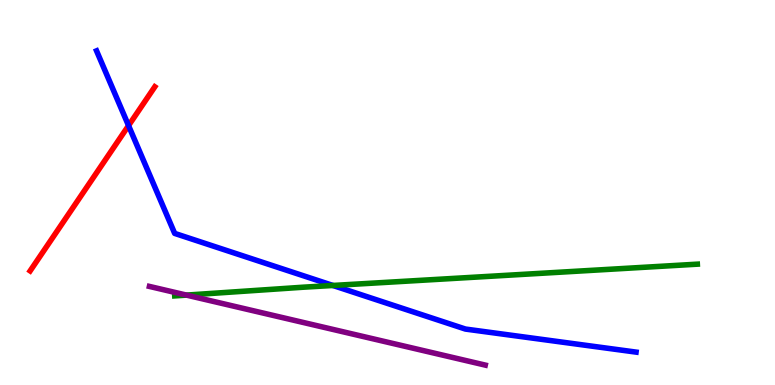[{'lines': ['blue', 'red'], 'intersections': [{'x': 1.66, 'y': 6.74}]}, {'lines': ['green', 'red'], 'intersections': []}, {'lines': ['purple', 'red'], 'intersections': []}, {'lines': ['blue', 'green'], 'intersections': [{'x': 4.3, 'y': 2.59}]}, {'lines': ['blue', 'purple'], 'intersections': []}, {'lines': ['green', 'purple'], 'intersections': [{'x': 2.41, 'y': 2.33}]}]